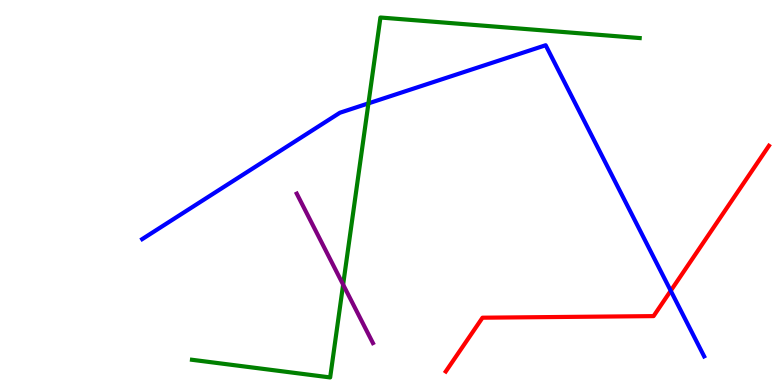[{'lines': ['blue', 'red'], 'intersections': [{'x': 8.65, 'y': 2.45}]}, {'lines': ['green', 'red'], 'intersections': []}, {'lines': ['purple', 'red'], 'intersections': []}, {'lines': ['blue', 'green'], 'intersections': [{'x': 4.75, 'y': 7.31}]}, {'lines': ['blue', 'purple'], 'intersections': []}, {'lines': ['green', 'purple'], 'intersections': [{'x': 4.43, 'y': 2.61}]}]